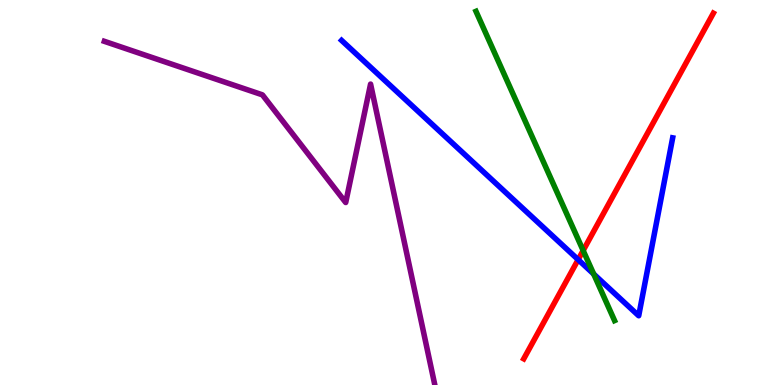[{'lines': ['blue', 'red'], 'intersections': [{'x': 7.46, 'y': 3.26}]}, {'lines': ['green', 'red'], 'intersections': [{'x': 7.52, 'y': 3.49}]}, {'lines': ['purple', 'red'], 'intersections': []}, {'lines': ['blue', 'green'], 'intersections': [{'x': 7.66, 'y': 2.88}]}, {'lines': ['blue', 'purple'], 'intersections': []}, {'lines': ['green', 'purple'], 'intersections': []}]